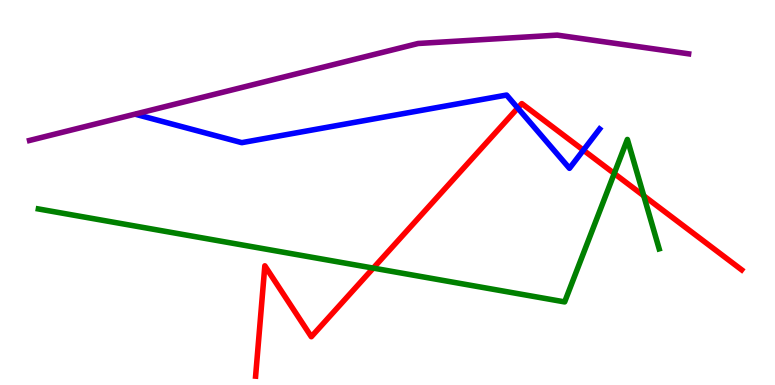[{'lines': ['blue', 'red'], 'intersections': [{'x': 6.68, 'y': 7.19}, {'x': 7.53, 'y': 6.1}]}, {'lines': ['green', 'red'], 'intersections': [{'x': 4.82, 'y': 3.04}, {'x': 7.93, 'y': 5.49}, {'x': 8.31, 'y': 4.91}]}, {'lines': ['purple', 'red'], 'intersections': []}, {'lines': ['blue', 'green'], 'intersections': []}, {'lines': ['blue', 'purple'], 'intersections': []}, {'lines': ['green', 'purple'], 'intersections': []}]